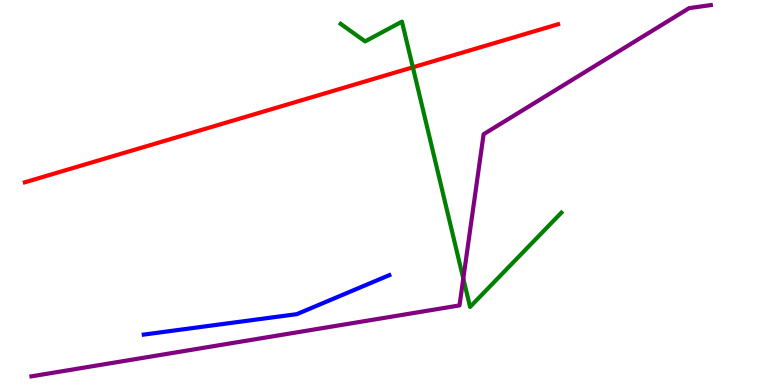[{'lines': ['blue', 'red'], 'intersections': []}, {'lines': ['green', 'red'], 'intersections': [{'x': 5.33, 'y': 8.25}]}, {'lines': ['purple', 'red'], 'intersections': []}, {'lines': ['blue', 'green'], 'intersections': []}, {'lines': ['blue', 'purple'], 'intersections': []}, {'lines': ['green', 'purple'], 'intersections': [{'x': 5.98, 'y': 2.76}]}]